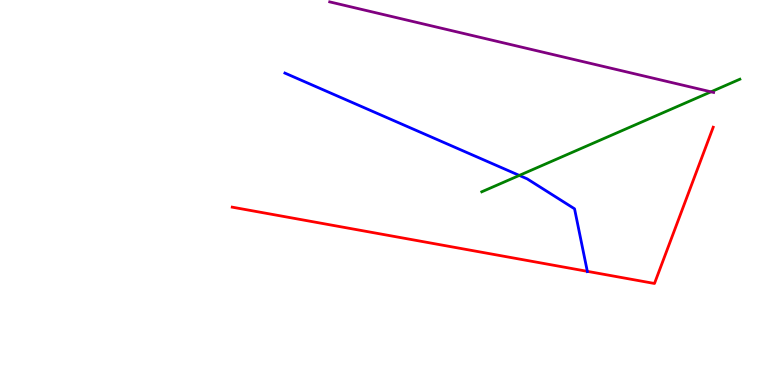[{'lines': ['blue', 'red'], 'intersections': [{'x': 7.58, 'y': 2.95}]}, {'lines': ['green', 'red'], 'intersections': []}, {'lines': ['purple', 'red'], 'intersections': []}, {'lines': ['blue', 'green'], 'intersections': [{'x': 6.7, 'y': 5.44}]}, {'lines': ['blue', 'purple'], 'intersections': []}, {'lines': ['green', 'purple'], 'intersections': [{'x': 9.17, 'y': 7.62}]}]